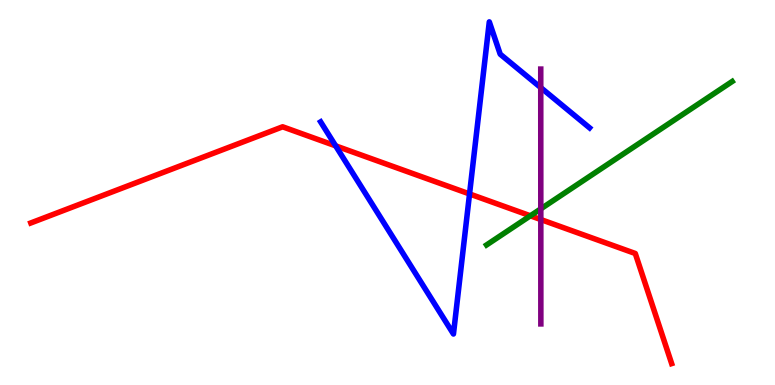[{'lines': ['blue', 'red'], 'intersections': [{'x': 4.33, 'y': 6.21}, {'x': 6.06, 'y': 4.96}]}, {'lines': ['green', 'red'], 'intersections': [{'x': 6.84, 'y': 4.39}]}, {'lines': ['purple', 'red'], 'intersections': [{'x': 6.98, 'y': 4.3}]}, {'lines': ['blue', 'green'], 'intersections': []}, {'lines': ['blue', 'purple'], 'intersections': [{'x': 6.98, 'y': 7.72}]}, {'lines': ['green', 'purple'], 'intersections': [{'x': 6.98, 'y': 4.58}]}]